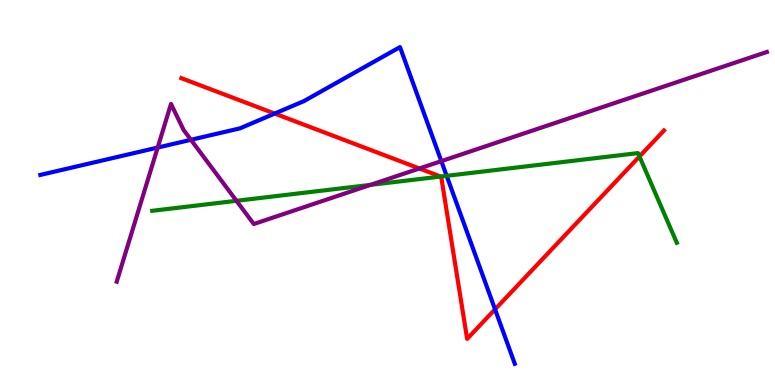[{'lines': ['blue', 'red'], 'intersections': [{'x': 3.54, 'y': 7.05}, {'x': 6.39, 'y': 1.97}]}, {'lines': ['green', 'red'], 'intersections': [{'x': 5.69, 'y': 5.41}, {'x': 8.25, 'y': 5.94}]}, {'lines': ['purple', 'red'], 'intersections': [{'x': 5.41, 'y': 5.62}]}, {'lines': ['blue', 'green'], 'intersections': [{'x': 5.76, 'y': 5.43}]}, {'lines': ['blue', 'purple'], 'intersections': [{'x': 2.03, 'y': 6.17}, {'x': 2.46, 'y': 6.37}, {'x': 5.69, 'y': 5.81}]}, {'lines': ['green', 'purple'], 'intersections': [{'x': 3.05, 'y': 4.78}, {'x': 4.78, 'y': 5.2}]}]